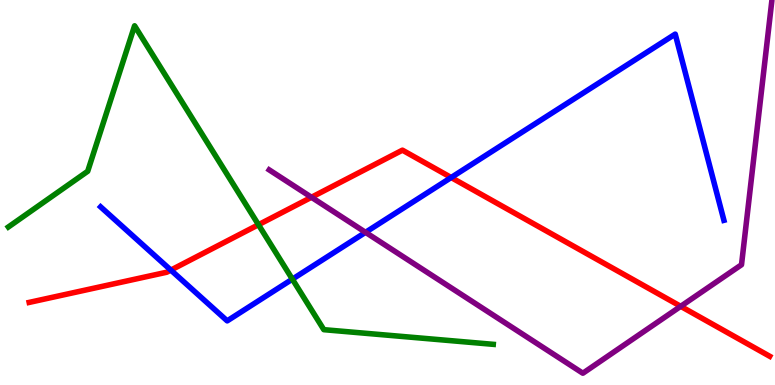[{'lines': ['blue', 'red'], 'intersections': [{'x': 2.2, 'y': 2.98}, {'x': 5.82, 'y': 5.39}]}, {'lines': ['green', 'red'], 'intersections': [{'x': 3.34, 'y': 4.16}]}, {'lines': ['purple', 'red'], 'intersections': [{'x': 4.02, 'y': 4.88}, {'x': 8.78, 'y': 2.04}]}, {'lines': ['blue', 'green'], 'intersections': [{'x': 3.77, 'y': 2.75}]}, {'lines': ['blue', 'purple'], 'intersections': [{'x': 4.72, 'y': 3.97}]}, {'lines': ['green', 'purple'], 'intersections': []}]